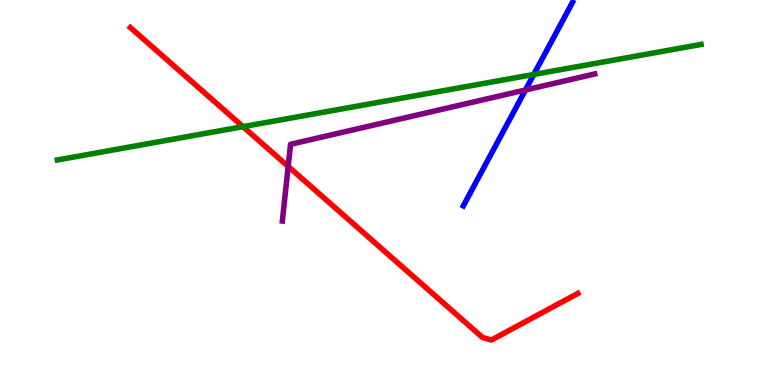[{'lines': ['blue', 'red'], 'intersections': []}, {'lines': ['green', 'red'], 'intersections': [{'x': 3.14, 'y': 6.71}]}, {'lines': ['purple', 'red'], 'intersections': [{'x': 3.72, 'y': 5.68}]}, {'lines': ['blue', 'green'], 'intersections': [{'x': 6.89, 'y': 8.07}]}, {'lines': ['blue', 'purple'], 'intersections': [{'x': 6.78, 'y': 7.66}]}, {'lines': ['green', 'purple'], 'intersections': []}]